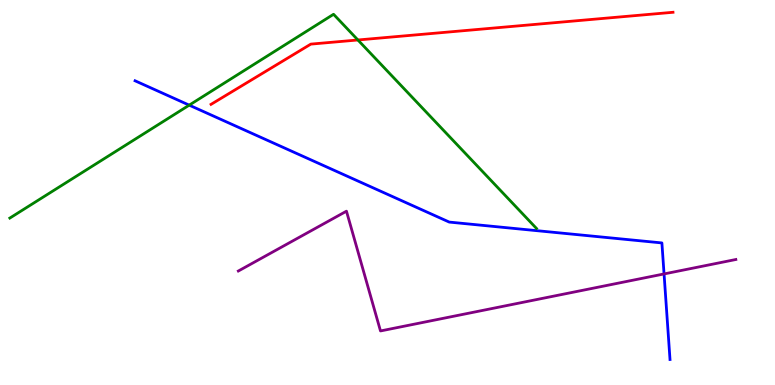[{'lines': ['blue', 'red'], 'intersections': []}, {'lines': ['green', 'red'], 'intersections': [{'x': 4.62, 'y': 8.96}]}, {'lines': ['purple', 'red'], 'intersections': []}, {'lines': ['blue', 'green'], 'intersections': [{'x': 2.44, 'y': 7.27}]}, {'lines': ['blue', 'purple'], 'intersections': [{'x': 8.57, 'y': 2.88}]}, {'lines': ['green', 'purple'], 'intersections': []}]